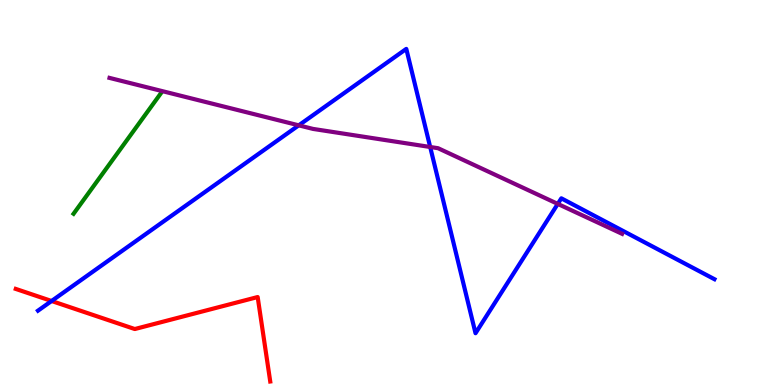[{'lines': ['blue', 'red'], 'intersections': [{'x': 0.666, 'y': 2.18}]}, {'lines': ['green', 'red'], 'intersections': []}, {'lines': ['purple', 'red'], 'intersections': []}, {'lines': ['blue', 'green'], 'intersections': []}, {'lines': ['blue', 'purple'], 'intersections': [{'x': 3.85, 'y': 6.74}, {'x': 5.55, 'y': 6.18}, {'x': 7.2, 'y': 4.7}]}, {'lines': ['green', 'purple'], 'intersections': []}]